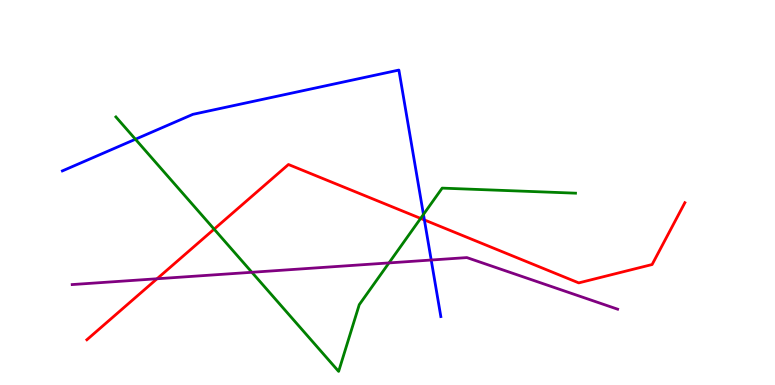[{'lines': ['blue', 'red'], 'intersections': [{'x': 5.48, 'y': 4.29}]}, {'lines': ['green', 'red'], 'intersections': [{'x': 2.76, 'y': 4.05}, {'x': 5.43, 'y': 4.33}]}, {'lines': ['purple', 'red'], 'intersections': [{'x': 2.03, 'y': 2.76}]}, {'lines': ['blue', 'green'], 'intersections': [{'x': 1.75, 'y': 6.38}, {'x': 5.46, 'y': 4.43}]}, {'lines': ['blue', 'purple'], 'intersections': [{'x': 5.56, 'y': 3.25}]}, {'lines': ['green', 'purple'], 'intersections': [{'x': 3.25, 'y': 2.93}, {'x': 5.02, 'y': 3.17}]}]